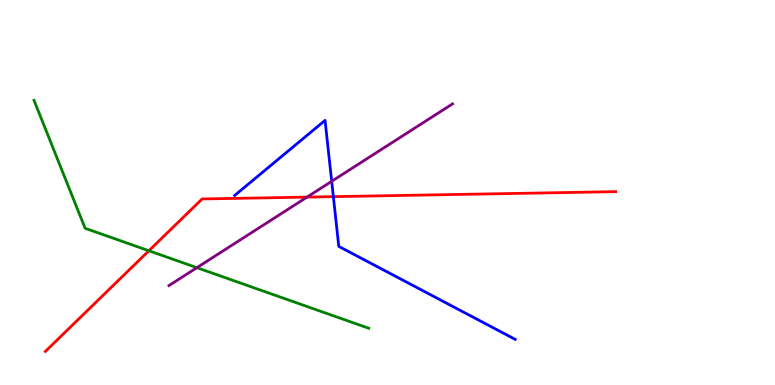[{'lines': ['blue', 'red'], 'intersections': [{'x': 4.3, 'y': 4.89}]}, {'lines': ['green', 'red'], 'intersections': [{'x': 1.92, 'y': 3.49}]}, {'lines': ['purple', 'red'], 'intersections': [{'x': 3.96, 'y': 4.88}]}, {'lines': ['blue', 'green'], 'intersections': []}, {'lines': ['blue', 'purple'], 'intersections': [{'x': 4.28, 'y': 5.29}]}, {'lines': ['green', 'purple'], 'intersections': [{'x': 2.54, 'y': 3.05}]}]